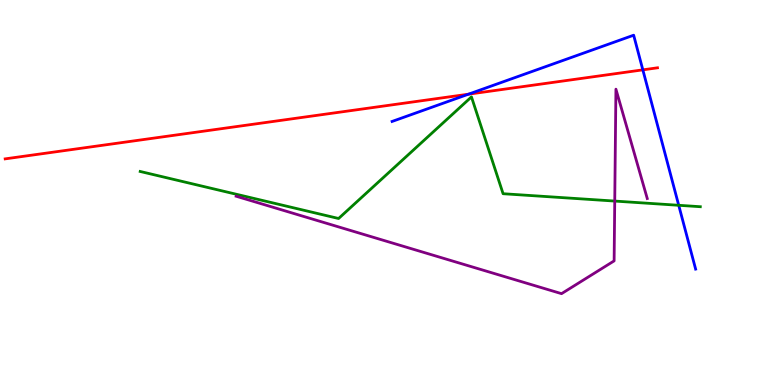[{'lines': ['blue', 'red'], 'intersections': [{'x': 6.04, 'y': 7.55}, {'x': 8.29, 'y': 8.19}]}, {'lines': ['green', 'red'], 'intersections': []}, {'lines': ['purple', 'red'], 'intersections': []}, {'lines': ['blue', 'green'], 'intersections': [{'x': 8.76, 'y': 4.67}]}, {'lines': ['blue', 'purple'], 'intersections': []}, {'lines': ['green', 'purple'], 'intersections': [{'x': 7.93, 'y': 4.78}]}]